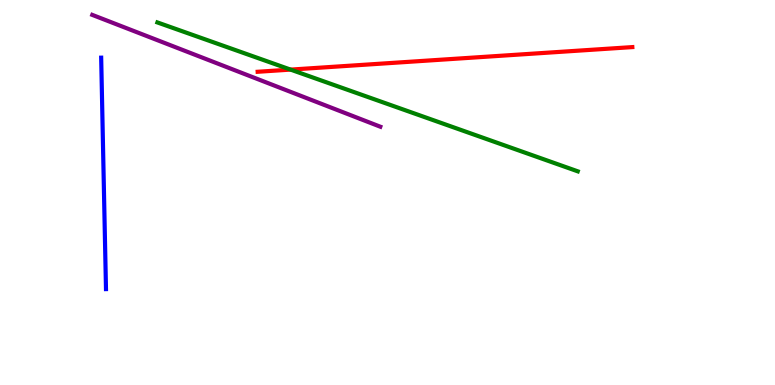[{'lines': ['blue', 'red'], 'intersections': []}, {'lines': ['green', 'red'], 'intersections': [{'x': 3.75, 'y': 8.19}]}, {'lines': ['purple', 'red'], 'intersections': []}, {'lines': ['blue', 'green'], 'intersections': []}, {'lines': ['blue', 'purple'], 'intersections': []}, {'lines': ['green', 'purple'], 'intersections': []}]